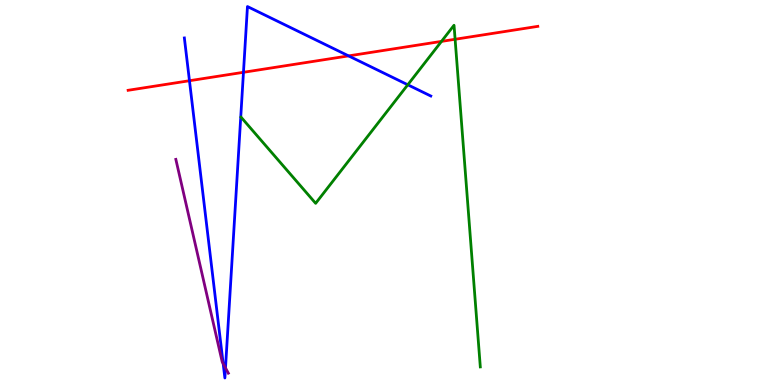[{'lines': ['blue', 'red'], 'intersections': [{'x': 2.44, 'y': 7.9}, {'x': 3.14, 'y': 8.12}, {'x': 4.5, 'y': 8.55}]}, {'lines': ['green', 'red'], 'intersections': [{'x': 5.7, 'y': 8.92}, {'x': 5.87, 'y': 8.98}]}, {'lines': ['purple', 'red'], 'intersections': []}, {'lines': ['blue', 'green'], 'intersections': [{'x': 5.26, 'y': 7.8}]}, {'lines': ['blue', 'purple'], 'intersections': [{'x': 2.88, 'y': 0.556}, {'x': 2.91, 'y': 0.444}]}, {'lines': ['green', 'purple'], 'intersections': []}]